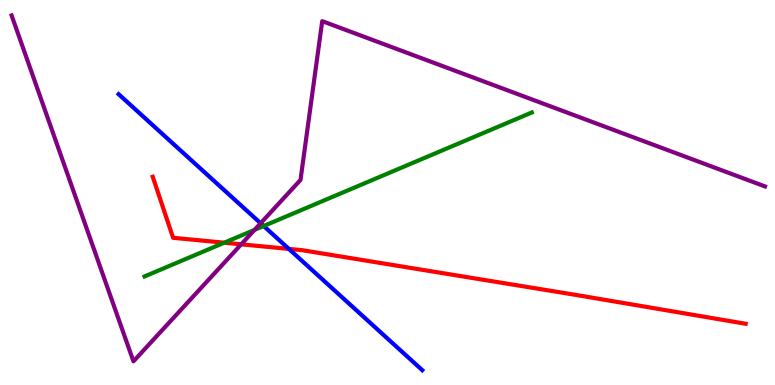[{'lines': ['blue', 'red'], 'intersections': [{'x': 3.73, 'y': 3.54}]}, {'lines': ['green', 'red'], 'intersections': [{'x': 2.89, 'y': 3.7}]}, {'lines': ['purple', 'red'], 'intersections': [{'x': 3.11, 'y': 3.65}]}, {'lines': ['blue', 'green'], 'intersections': [{'x': 3.4, 'y': 4.13}]}, {'lines': ['blue', 'purple'], 'intersections': [{'x': 3.36, 'y': 4.2}]}, {'lines': ['green', 'purple'], 'intersections': [{'x': 3.28, 'y': 4.03}]}]